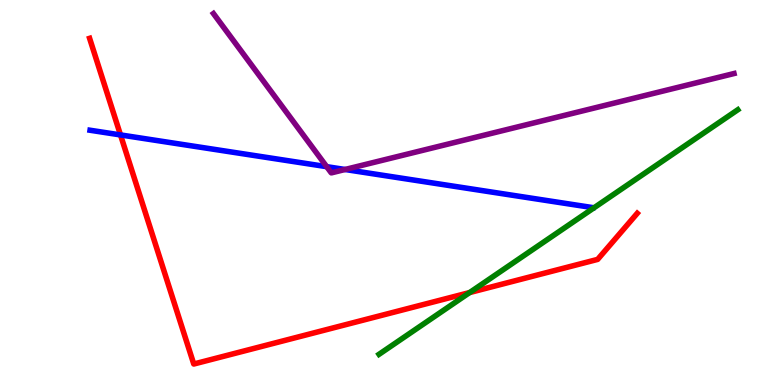[{'lines': ['blue', 'red'], 'intersections': [{'x': 1.55, 'y': 6.5}]}, {'lines': ['green', 'red'], 'intersections': [{'x': 6.06, 'y': 2.4}]}, {'lines': ['purple', 'red'], 'intersections': []}, {'lines': ['blue', 'green'], 'intersections': []}, {'lines': ['blue', 'purple'], 'intersections': [{'x': 4.22, 'y': 5.67}, {'x': 4.45, 'y': 5.6}]}, {'lines': ['green', 'purple'], 'intersections': []}]